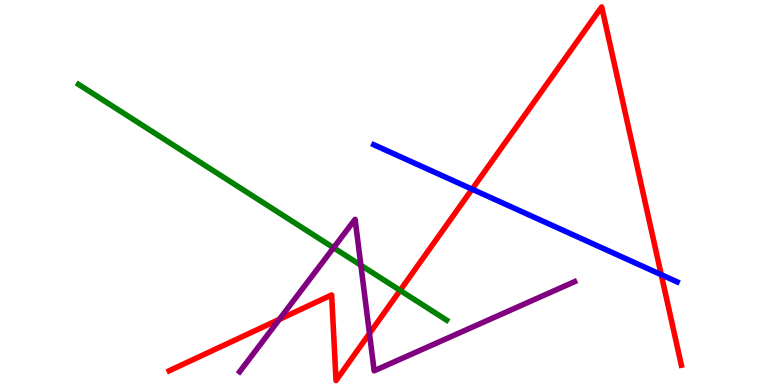[{'lines': ['blue', 'red'], 'intersections': [{'x': 6.09, 'y': 5.09}, {'x': 8.53, 'y': 2.87}]}, {'lines': ['green', 'red'], 'intersections': [{'x': 5.16, 'y': 2.46}]}, {'lines': ['purple', 'red'], 'intersections': [{'x': 3.6, 'y': 1.7}, {'x': 4.77, 'y': 1.34}]}, {'lines': ['blue', 'green'], 'intersections': []}, {'lines': ['blue', 'purple'], 'intersections': []}, {'lines': ['green', 'purple'], 'intersections': [{'x': 4.3, 'y': 3.56}, {'x': 4.66, 'y': 3.11}]}]